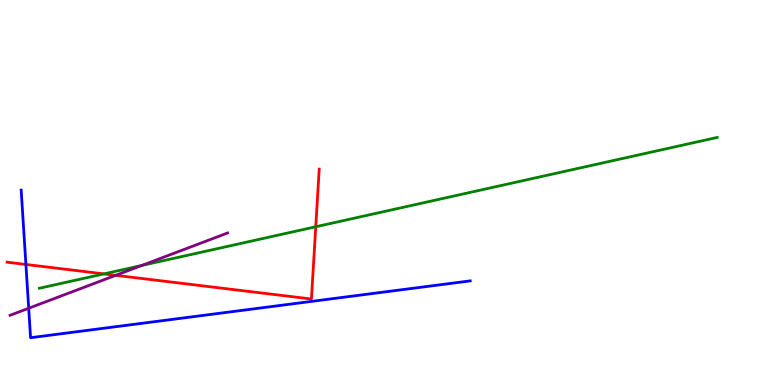[{'lines': ['blue', 'red'], 'intersections': [{'x': 0.334, 'y': 3.13}]}, {'lines': ['green', 'red'], 'intersections': [{'x': 1.34, 'y': 2.89}, {'x': 4.07, 'y': 4.11}]}, {'lines': ['purple', 'red'], 'intersections': [{'x': 1.49, 'y': 2.85}]}, {'lines': ['blue', 'green'], 'intersections': []}, {'lines': ['blue', 'purple'], 'intersections': [{'x': 0.37, 'y': 1.99}]}, {'lines': ['green', 'purple'], 'intersections': [{'x': 1.83, 'y': 3.1}]}]